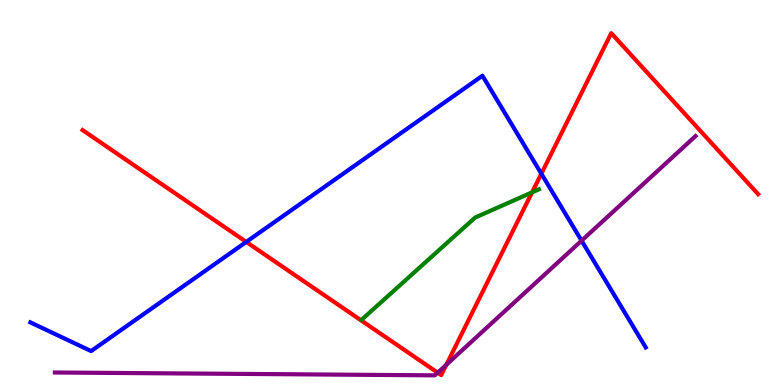[{'lines': ['blue', 'red'], 'intersections': [{'x': 3.18, 'y': 3.72}, {'x': 6.99, 'y': 5.49}]}, {'lines': ['green', 'red'], 'intersections': [{'x': 6.87, 'y': 5.0}]}, {'lines': ['purple', 'red'], 'intersections': [{'x': 5.65, 'y': 0.319}, {'x': 5.76, 'y': 0.524}]}, {'lines': ['blue', 'green'], 'intersections': []}, {'lines': ['blue', 'purple'], 'intersections': [{'x': 7.5, 'y': 3.75}]}, {'lines': ['green', 'purple'], 'intersections': []}]